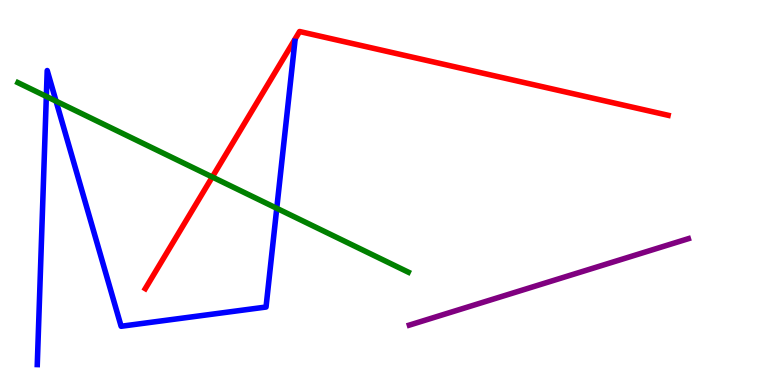[{'lines': ['blue', 'red'], 'intersections': []}, {'lines': ['green', 'red'], 'intersections': [{'x': 2.74, 'y': 5.4}]}, {'lines': ['purple', 'red'], 'intersections': []}, {'lines': ['blue', 'green'], 'intersections': [{'x': 0.598, 'y': 7.5}, {'x': 0.723, 'y': 7.37}, {'x': 3.57, 'y': 4.59}]}, {'lines': ['blue', 'purple'], 'intersections': []}, {'lines': ['green', 'purple'], 'intersections': []}]